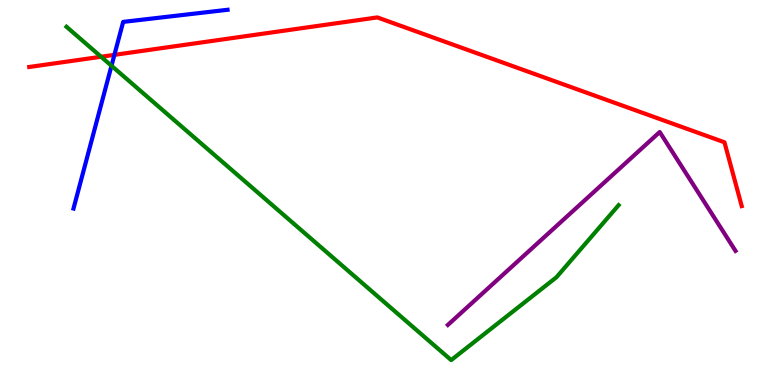[{'lines': ['blue', 'red'], 'intersections': [{'x': 1.48, 'y': 8.58}]}, {'lines': ['green', 'red'], 'intersections': [{'x': 1.3, 'y': 8.53}]}, {'lines': ['purple', 'red'], 'intersections': []}, {'lines': ['blue', 'green'], 'intersections': [{'x': 1.44, 'y': 8.29}]}, {'lines': ['blue', 'purple'], 'intersections': []}, {'lines': ['green', 'purple'], 'intersections': []}]